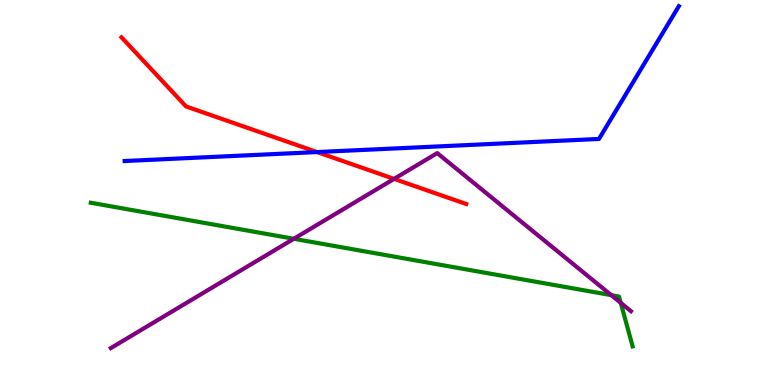[{'lines': ['blue', 'red'], 'intersections': [{'x': 4.09, 'y': 6.05}]}, {'lines': ['green', 'red'], 'intersections': []}, {'lines': ['purple', 'red'], 'intersections': [{'x': 5.08, 'y': 5.35}]}, {'lines': ['blue', 'green'], 'intersections': []}, {'lines': ['blue', 'purple'], 'intersections': []}, {'lines': ['green', 'purple'], 'intersections': [{'x': 3.79, 'y': 3.8}, {'x': 7.89, 'y': 2.33}, {'x': 8.01, 'y': 2.13}]}]